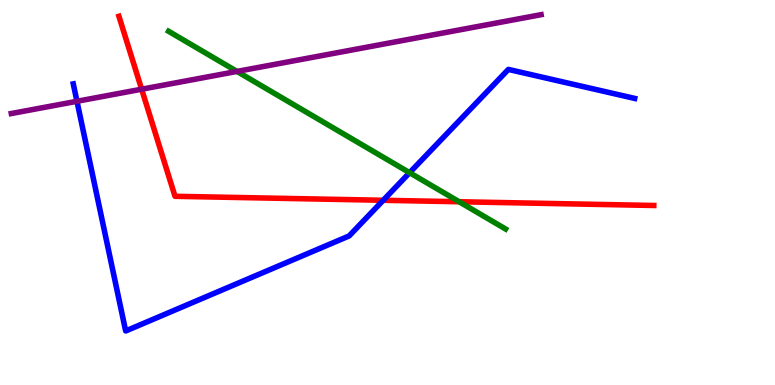[{'lines': ['blue', 'red'], 'intersections': [{'x': 4.94, 'y': 4.8}]}, {'lines': ['green', 'red'], 'intersections': [{'x': 5.92, 'y': 4.76}]}, {'lines': ['purple', 'red'], 'intersections': [{'x': 1.83, 'y': 7.68}]}, {'lines': ['blue', 'green'], 'intersections': [{'x': 5.29, 'y': 5.51}]}, {'lines': ['blue', 'purple'], 'intersections': [{'x': 0.993, 'y': 7.37}]}, {'lines': ['green', 'purple'], 'intersections': [{'x': 3.06, 'y': 8.14}]}]